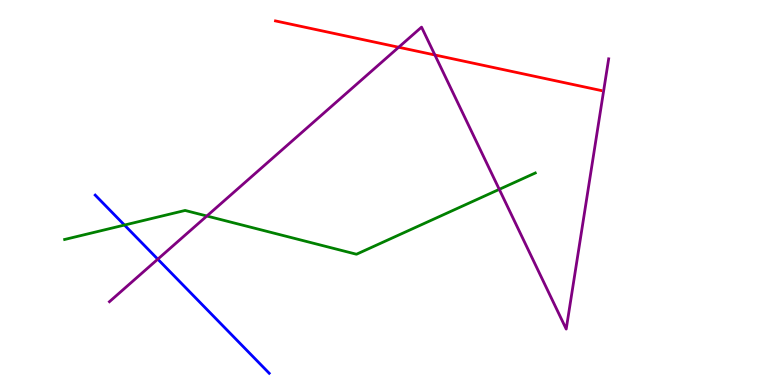[{'lines': ['blue', 'red'], 'intersections': []}, {'lines': ['green', 'red'], 'intersections': []}, {'lines': ['purple', 'red'], 'intersections': [{'x': 5.14, 'y': 8.77}, {'x': 5.61, 'y': 8.57}]}, {'lines': ['blue', 'green'], 'intersections': [{'x': 1.61, 'y': 4.15}]}, {'lines': ['blue', 'purple'], 'intersections': [{'x': 2.04, 'y': 3.27}]}, {'lines': ['green', 'purple'], 'intersections': [{'x': 2.67, 'y': 4.39}, {'x': 6.44, 'y': 5.08}]}]